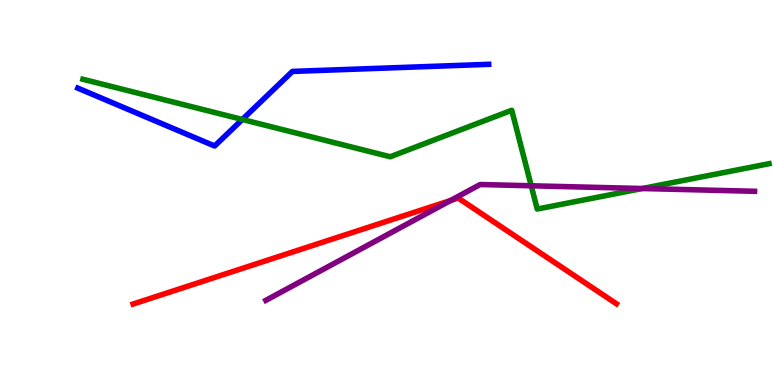[{'lines': ['blue', 'red'], 'intersections': []}, {'lines': ['green', 'red'], 'intersections': []}, {'lines': ['purple', 'red'], 'intersections': [{'x': 5.81, 'y': 4.79}]}, {'lines': ['blue', 'green'], 'intersections': [{'x': 3.13, 'y': 6.9}]}, {'lines': ['blue', 'purple'], 'intersections': []}, {'lines': ['green', 'purple'], 'intersections': [{'x': 6.85, 'y': 5.17}, {'x': 8.29, 'y': 5.1}]}]